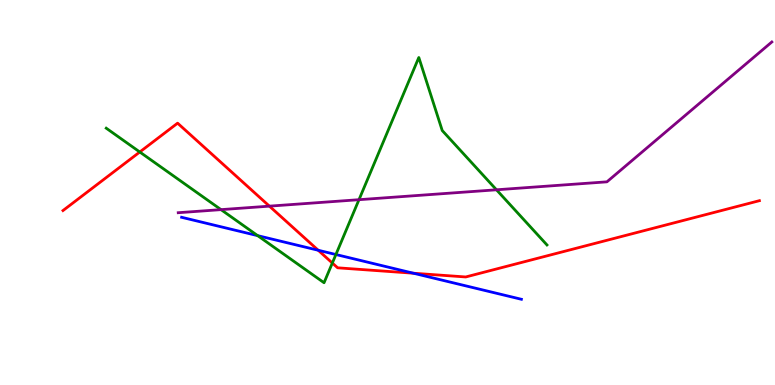[{'lines': ['blue', 'red'], 'intersections': [{'x': 4.11, 'y': 3.5}, {'x': 5.33, 'y': 2.9}]}, {'lines': ['green', 'red'], 'intersections': [{'x': 1.8, 'y': 6.05}, {'x': 4.29, 'y': 3.17}]}, {'lines': ['purple', 'red'], 'intersections': [{'x': 3.48, 'y': 4.65}]}, {'lines': ['blue', 'green'], 'intersections': [{'x': 3.32, 'y': 3.88}, {'x': 4.33, 'y': 3.39}]}, {'lines': ['blue', 'purple'], 'intersections': []}, {'lines': ['green', 'purple'], 'intersections': [{'x': 2.85, 'y': 4.56}, {'x': 4.63, 'y': 4.81}, {'x': 6.41, 'y': 5.07}]}]